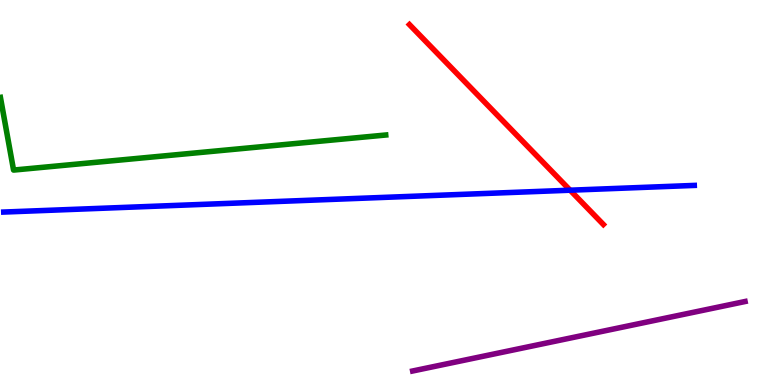[{'lines': ['blue', 'red'], 'intersections': [{'x': 7.36, 'y': 5.06}]}, {'lines': ['green', 'red'], 'intersections': []}, {'lines': ['purple', 'red'], 'intersections': []}, {'lines': ['blue', 'green'], 'intersections': []}, {'lines': ['blue', 'purple'], 'intersections': []}, {'lines': ['green', 'purple'], 'intersections': []}]